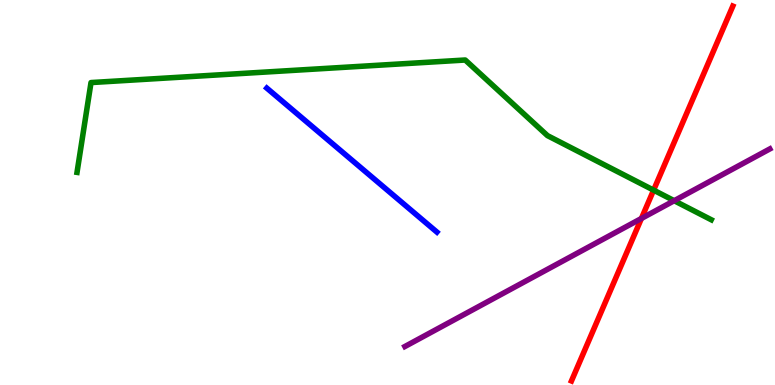[{'lines': ['blue', 'red'], 'intersections': []}, {'lines': ['green', 'red'], 'intersections': [{'x': 8.43, 'y': 5.06}]}, {'lines': ['purple', 'red'], 'intersections': [{'x': 8.28, 'y': 4.33}]}, {'lines': ['blue', 'green'], 'intersections': []}, {'lines': ['blue', 'purple'], 'intersections': []}, {'lines': ['green', 'purple'], 'intersections': [{'x': 8.7, 'y': 4.79}]}]